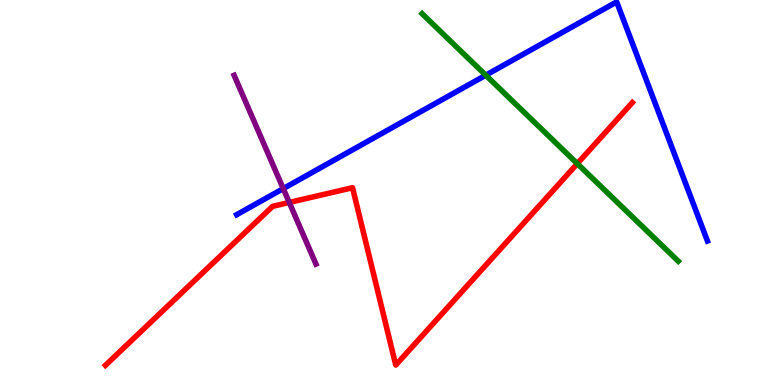[{'lines': ['blue', 'red'], 'intersections': []}, {'lines': ['green', 'red'], 'intersections': [{'x': 7.45, 'y': 5.75}]}, {'lines': ['purple', 'red'], 'intersections': [{'x': 3.73, 'y': 4.74}]}, {'lines': ['blue', 'green'], 'intersections': [{'x': 6.27, 'y': 8.05}]}, {'lines': ['blue', 'purple'], 'intersections': [{'x': 3.65, 'y': 5.1}]}, {'lines': ['green', 'purple'], 'intersections': []}]